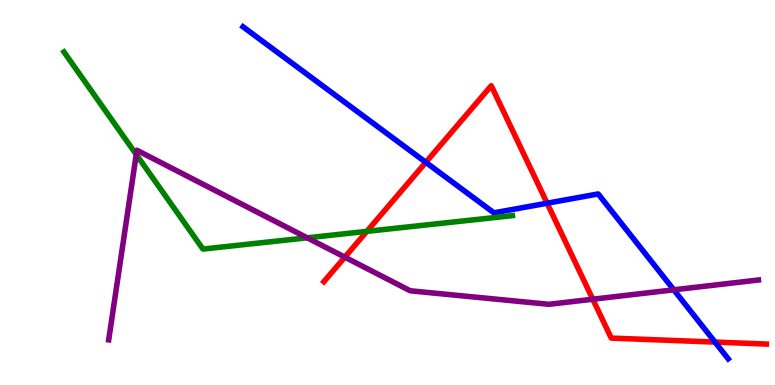[{'lines': ['blue', 'red'], 'intersections': [{'x': 5.49, 'y': 5.78}, {'x': 7.06, 'y': 4.72}, {'x': 9.23, 'y': 1.11}]}, {'lines': ['green', 'red'], 'intersections': [{'x': 4.73, 'y': 3.99}]}, {'lines': ['purple', 'red'], 'intersections': [{'x': 4.45, 'y': 3.32}, {'x': 7.65, 'y': 2.23}]}, {'lines': ['blue', 'green'], 'intersections': []}, {'lines': ['blue', 'purple'], 'intersections': [{'x': 8.69, 'y': 2.47}]}, {'lines': ['green', 'purple'], 'intersections': [{'x': 1.76, 'y': 5.99}, {'x': 3.96, 'y': 3.82}]}]